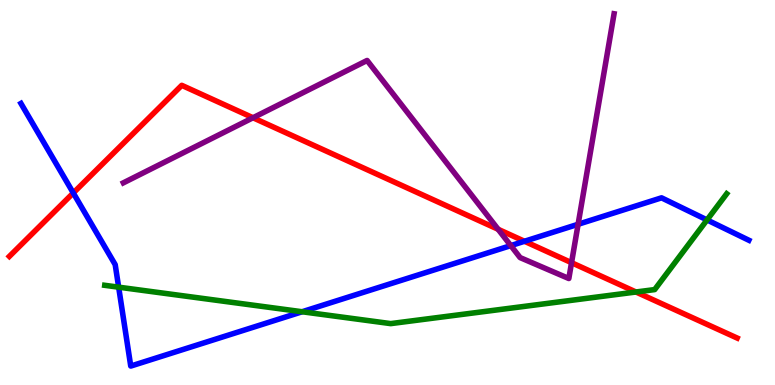[{'lines': ['blue', 'red'], 'intersections': [{'x': 0.946, 'y': 4.99}, {'x': 6.77, 'y': 3.73}]}, {'lines': ['green', 'red'], 'intersections': [{'x': 8.21, 'y': 2.42}]}, {'lines': ['purple', 'red'], 'intersections': [{'x': 3.26, 'y': 6.94}, {'x': 6.43, 'y': 4.04}, {'x': 7.37, 'y': 3.18}]}, {'lines': ['blue', 'green'], 'intersections': [{'x': 1.53, 'y': 2.54}, {'x': 3.9, 'y': 1.9}, {'x': 9.12, 'y': 4.29}]}, {'lines': ['blue', 'purple'], 'intersections': [{'x': 6.59, 'y': 3.62}, {'x': 7.46, 'y': 4.17}]}, {'lines': ['green', 'purple'], 'intersections': []}]